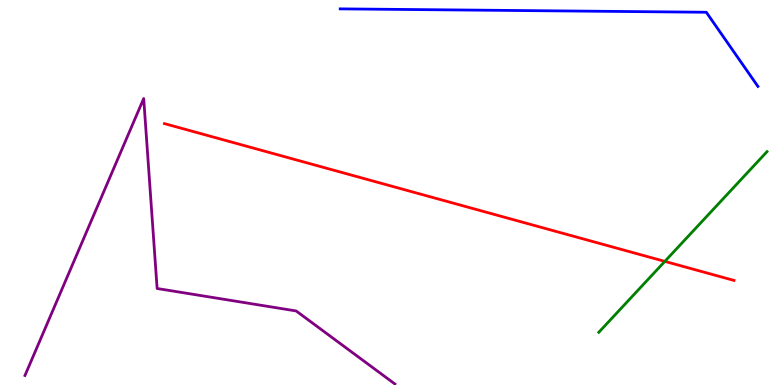[{'lines': ['blue', 'red'], 'intersections': []}, {'lines': ['green', 'red'], 'intersections': [{'x': 8.58, 'y': 3.21}]}, {'lines': ['purple', 'red'], 'intersections': []}, {'lines': ['blue', 'green'], 'intersections': []}, {'lines': ['blue', 'purple'], 'intersections': []}, {'lines': ['green', 'purple'], 'intersections': []}]